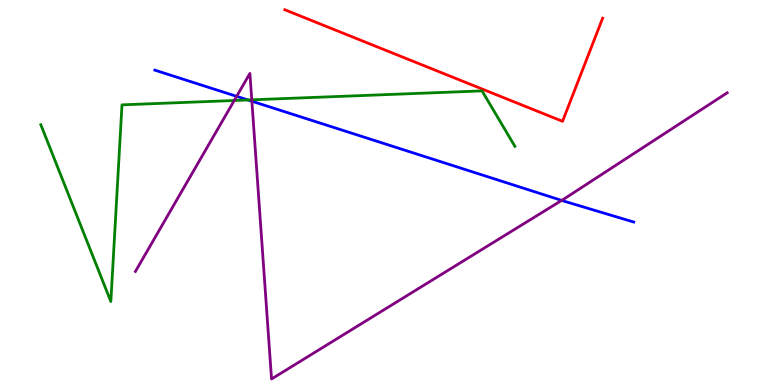[{'lines': ['blue', 'red'], 'intersections': []}, {'lines': ['green', 'red'], 'intersections': []}, {'lines': ['purple', 'red'], 'intersections': []}, {'lines': ['blue', 'green'], 'intersections': [{'x': 3.2, 'y': 7.4}]}, {'lines': ['blue', 'purple'], 'intersections': [{'x': 3.05, 'y': 7.5}, {'x': 3.25, 'y': 7.37}, {'x': 7.25, 'y': 4.79}]}, {'lines': ['green', 'purple'], 'intersections': [{'x': 3.02, 'y': 7.39}, {'x': 3.25, 'y': 7.41}]}]